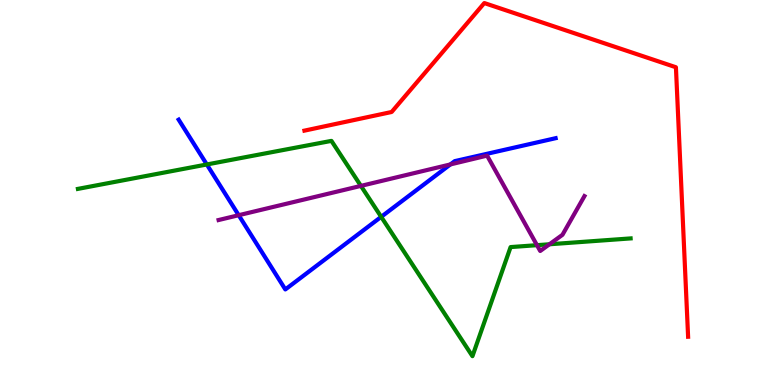[{'lines': ['blue', 'red'], 'intersections': []}, {'lines': ['green', 'red'], 'intersections': []}, {'lines': ['purple', 'red'], 'intersections': []}, {'lines': ['blue', 'green'], 'intersections': [{'x': 2.67, 'y': 5.73}, {'x': 4.92, 'y': 4.37}]}, {'lines': ['blue', 'purple'], 'intersections': [{'x': 3.08, 'y': 4.41}, {'x': 5.81, 'y': 5.73}]}, {'lines': ['green', 'purple'], 'intersections': [{'x': 4.66, 'y': 5.17}, {'x': 6.93, 'y': 3.63}, {'x': 7.09, 'y': 3.66}]}]